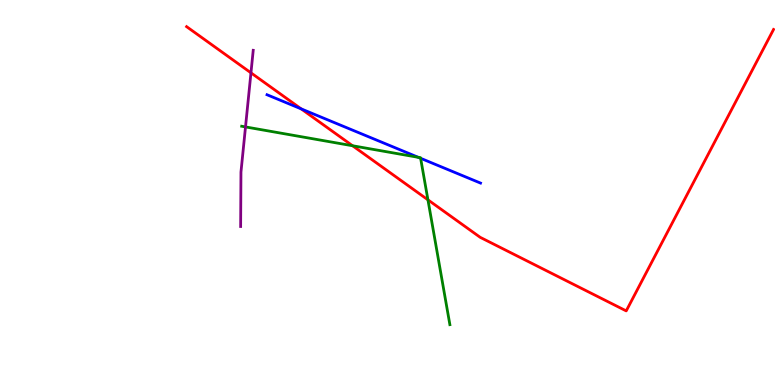[{'lines': ['blue', 'red'], 'intersections': [{'x': 3.89, 'y': 7.17}]}, {'lines': ['green', 'red'], 'intersections': [{'x': 4.55, 'y': 6.21}, {'x': 5.52, 'y': 4.81}]}, {'lines': ['purple', 'red'], 'intersections': [{'x': 3.24, 'y': 8.11}]}, {'lines': ['blue', 'green'], 'intersections': [{'x': 5.4, 'y': 5.91}, {'x': 5.43, 'y': 5.89}]}, {'lines': ['blue', 'purple'], 'intersections': []}, {'lines': ['green', 'purple'], 'intersections': [{'x': 3.17, 'y': 6.7}]}]